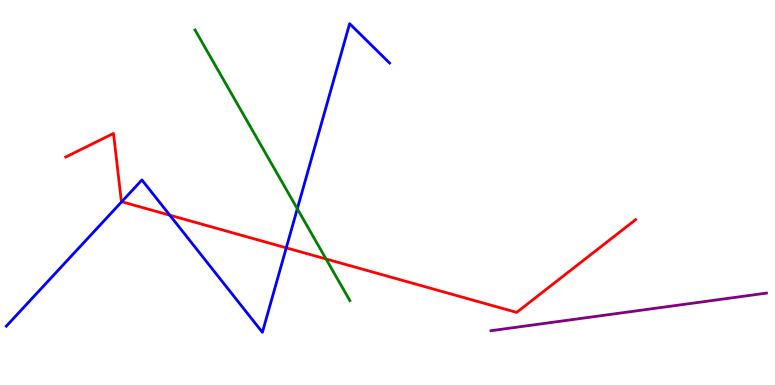[{'lines': ['blue', 'red'], 'intersections': [{'x': 1.57, 'y': 4.76}, {'x': 2.19, 'y': 4.41}, {'x': 3.69, 'y': 3.56}]}, {'lines': ['green', 'red'], 'intersections': [{'x': 4.21, 'y': 3.27}]}, {'lines': ['purple', 'red'], 'intersections': []}, {'lines': ['blue', 'green'], 'intersections': [{'x': 3.84, 'y': 4.58}]}, {'lines': ['blue', 'purple'], 'intersections': []}, {'lines': ['green', 'purple'], 'intersections': []}]